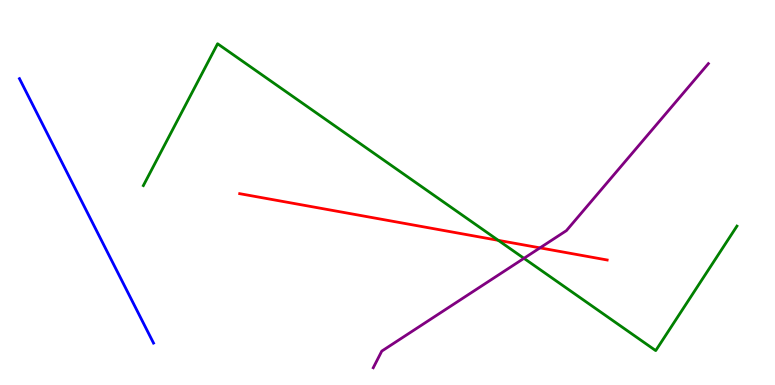[{'lines': ['blue', 'red'], 'intersections': []}, {'lines': ['green', 'red'], 'intersections': [{'x': 6.43, 'y': 3.76}]}, {'lines': ['purple', 'red'], 'intersections': [{'x': 6.97, 'y': 3.56}]}, {'lines': ['blue', 'green'], 'intersections': []}, {'lines': ['blue', 'purple'], 'intersections': []}, {'lines': ['green', 'purple'], 'intersections': [{'x': 6.76, 'y': 3.29}]}]